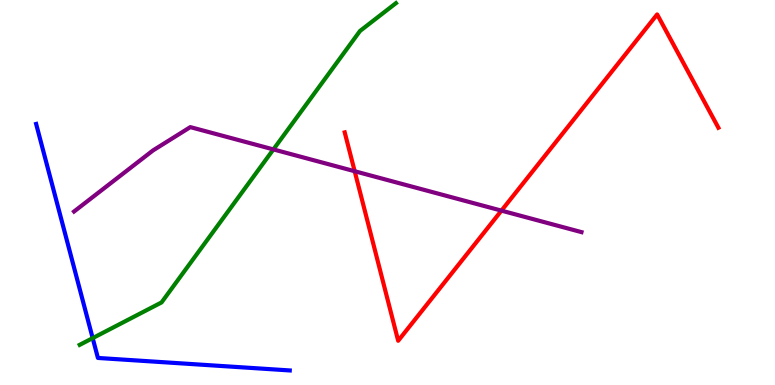[{'lines': ['blue', 'red'], 'intersections': []}, {'lines': ['green', 'red'], 'intersections': []}, {'lines': ['purple', 'red'], 'intersections': [{'x': 4.58, 'y': 5.55}, {'x': 6.47, 'y': 4.53}]}, {'lines': ['blue', 'green'], 'intersections': [{'x': 1.2, 'y': 1.22}]}, {'lines': ['blue', 'purple'], 'intersections': []}, {'lines': ['green', 'purple'], 'intersections': [{'x': 3.53, 'y': 6.12}]}]